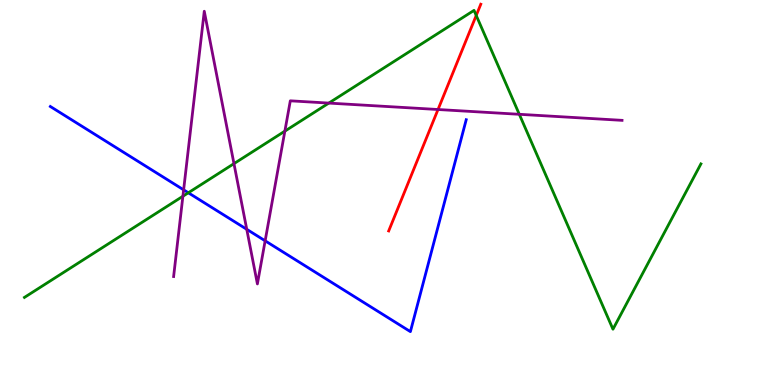[{'lines': ['blue', 'red'], 'intersections': []}, {'lines': ['green', 'red'], 'intersections': [{'x': 6.14, 'y': 9.6}]}, {'lines': ['purple', 'red'], 'intersections': [{'x': 5.65, 'y': 7.16}]}, {'lines': ['blue', 'green'], 'intersections': [{'x': 2.43, 'y': 4.99}]}, {'lines': ['blue', 'purple'], 'intersections': [{'x': 2.37, 'y': 5.07}, {'x': 3.18, 'y': 4.04}, {'x': 3.42, 'y': 3.75}]}, {'lines': ['green', 'purple'], 'intersections': [{'x': 2.36, 'y': 4.9}, {'x': 3.02, 'y': 5.75}, {'x': 3.68, 'y': 6.59}, {'x': 4.24, 'y': 7.32}, {'x': 6.7, 'y': 7.03}]}]